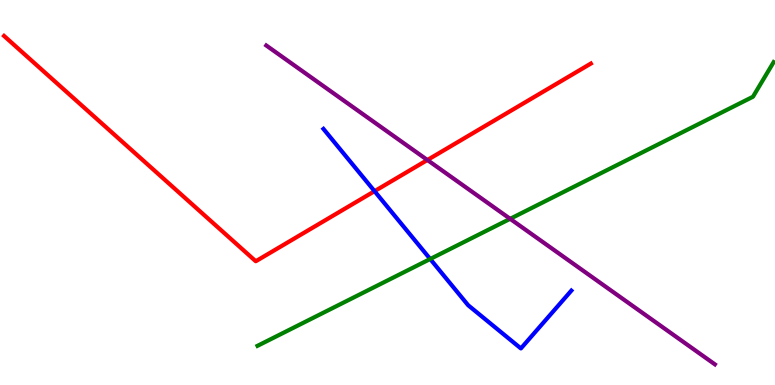[{'lines': ['blue', 'red'], 'intersections': [{'x': 4.83, 'y': 5.03}]}, {'lines': ['green', 'red'], 'intersections': []}, {'lines': ['purple', 'red'], 'intersections': [{'x': 5.51, 'y': 5.84}]}, {'lines': ['blue', 'green'], 'intersections': [{'x': 5.55, 'y': 3.27}]}, {'lines': ['blue', 'purple'], 'intersections': []}, {'lines': ['green', 'purple'], 'intersections': [{'x': 6.58, 'y': 4.32}]}]